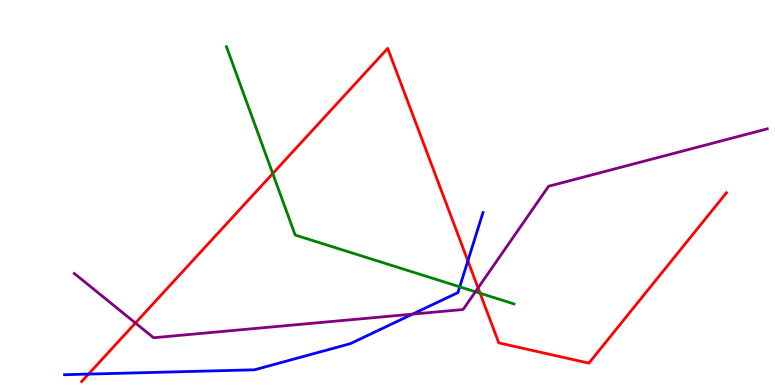[{'lines': ['blue', 'red'], 'intersections': [{'x': 1.14, 'y': 0.283}, {'x': 6.04, 'y': 3.22}]}, {'lines': ['green', 'red'], 'intersections': [{'x': 3.52, 'y': 5.49}, {'x': 6.19, 'y': 2.38}]}, {'lines': ['purple', 'red'], 'intersections': [{'x': 1.75, 'y': 1.61}, {'x': 6.17, 'y': 2.52}]}, {'lines': ['blue', 'green'], 'intersections': [{'x': 5.93, 'y': 2.55}]}, {'lines': ['blue', 'purple'], 'intersections': [{'x': 5.32, 'y': 1.84}]}, {'lines': ['green', 'purple'], 'intersections': [{'x': 6.13, 'y': 2.42}]}]